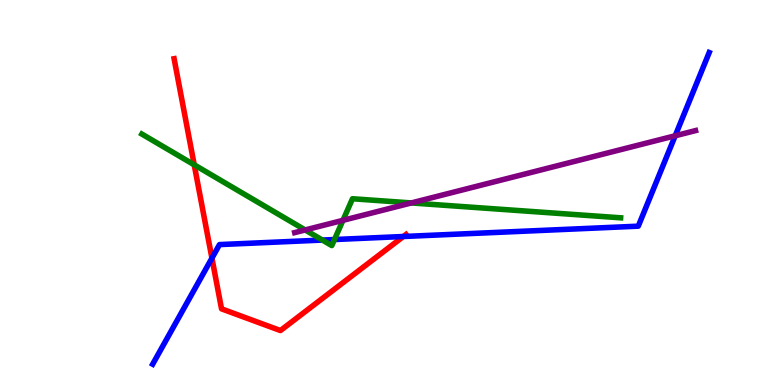[{'lines': ['blue', 'red'], 'intersections': [{'x': 2.73, 'y': 3.29}, {'x': 5.2, 'y': 3.86}]}, {'lines': ['green', 'red'], 'intersections': [{'x': 2.51, 'y': 5.72}]}, {'lines': ['purple', 'red'], 'intersections': []}, {'lines': ['blue', 'green'], 'intersections': [{'x': 4.16, 'y': 3.76}, {'x': 4.32, 'y': 3.78}]}, {'lines': ['blue', 'purple'], 'intersections': [{'x': 8.71, 'y': 6.47}]}, {'lines': ['green', 'purple'], 'intersections': [{'x': 3.94, 'y': 4.03}, {'x': 4.43, 'y': 4.28}, {'x': 5.31, 'y': 4.73}]}]